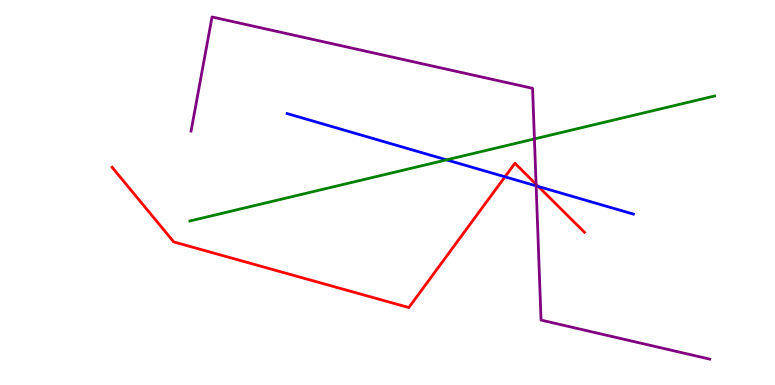[{'lines': ['blue', 'red'], 'intersections': [{'x': 6.52, 'y': 5.41}, {'x': 6.95, 'y': 5.16}]}, {'lines': ['green', 'red'], 'intersections': []}, {'lines': ['purple', 'red'], 'intersections': [{'x': 6.92, 'y': 5.21}]}, {'lines': ['blue', 'green'], 'intersections': [{'x': 5.76, 'y': 5.85}]}, {'lines': ['blue', 'purple'], 'intersections': [{'x': 6.92, 'y': 5.17}]}, {'lines': ['green', 'purple'], 'intersections': [{'x': 6.9, 'y': 6.39}]}]